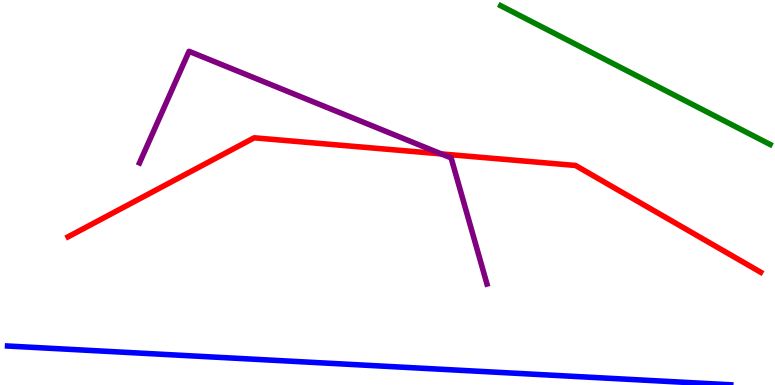[{'lines': ['blue', 'red'], 'intersections': []}, {'lines': ['green', 'red'], 'intersections': []}, {'lines': ['purple', 'red'], 'intersections': [{'x': 5.69, 'y': 6.0}]}, {'lines': ['blue', 'green'], 'intersections': []}, {'lines': ['blue', 'purple'], 'intersections': []}, {'lines': ['green', 'purple'], 'intersections': []}]